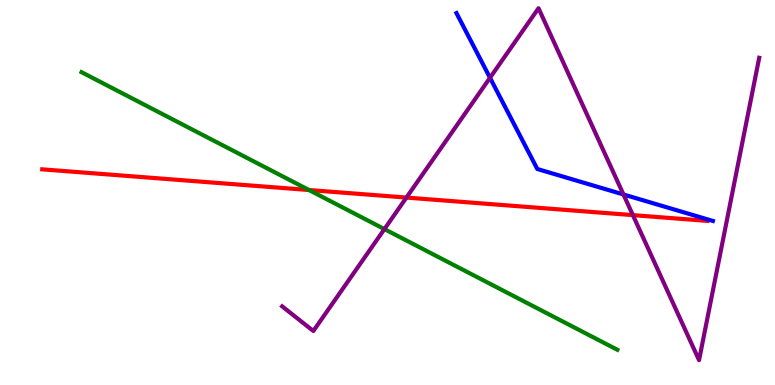[{'lines': ['blue', 'red'], 'intersections': []}, {'lines': ['green', 'red'], 'intersections': [{'x': 3.99, 'y': 5.06}]}, {'lines': ['purple', 'red'], 'intersections': [{'x': 5.24, 'y': 4.87}, {'x': 8.17, 'y': 4.41}]}, {'lines': ['blue', 'green'], 'intersections': []}, {'lines': ['blue', 'purple'], 'intersections': [{'x': 6.32, 'y': 7.98}, {'x': 8.04, 'y': 4.95}]}, {'lines': ['green', 'purple'], 'intersections': [{'x': 4.96, 'y': 4.05}]}]